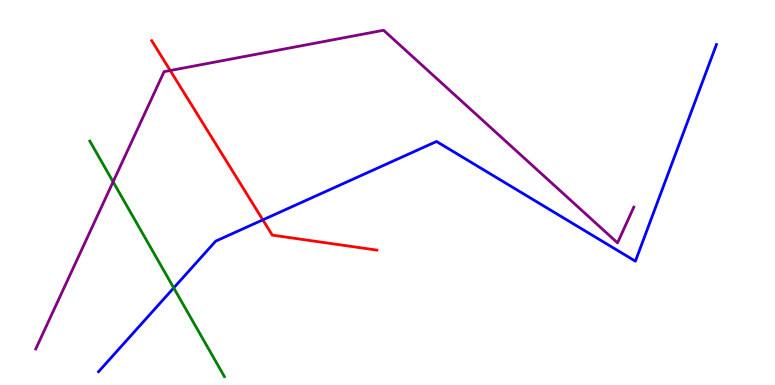[{'lines': ['blue', 'red'], 'intersections': [{'x': 3.39, 'y': 4.29}]}, {'lines': ['green', 'red'], 'intersections': []}, {'lines': ['purple', 'red'], 'intersections': [{'x': 2.2, 'y': 8.17}]}, {'lines': ['blue', 'green'], 'intersections': [{'x': 2.24, 'y': 2.52}]}, {'lines': ['blue', 'purple'], 'intersections': []}, {'lines': ['green', 'purple'], 'intersections': [{'x': 1.46, 'y': 5.28}]}]